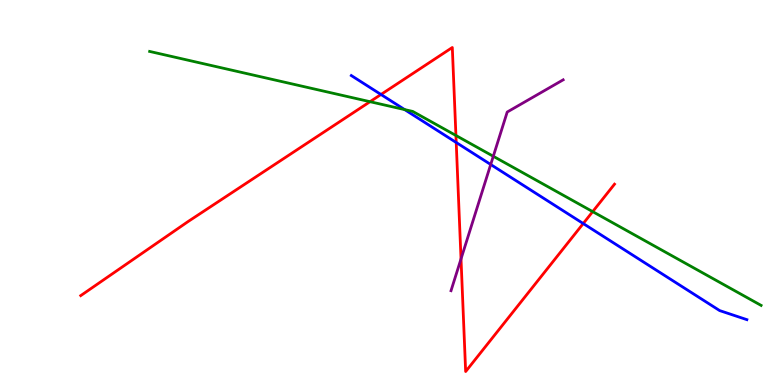[{'lines': ['blue', 'red'], 'intersections': [{'x': 4.92, 'y': 7.55}, {'x': 5.89, 'y': 6.3}, {'x': 7.53, 'y': 4.19}]}, {'lines': ['green', 'red'], 'intersections': [{'x': 4.77, 'y': 7.36}, {'x': 5.88, 'y': 6.48}, {'x': 7.65, 'y': 4.5}]}, {'lines': ['purple', 'red'], 'intersections': [{'x': 5.95, 'y': 3.27}]}, {'lines': ['blue', 'green'], 'intersections': [{'x': 5.22, 'y': 7.15}]}, {'lines': ['blue', 'purple'], 'intersections': [{'x': 6.33, 'y': 5.73}]}, {'lines': ['green', 'purple'], 'intersections': [{'x': 6.37, 'y': 5.94}]}]